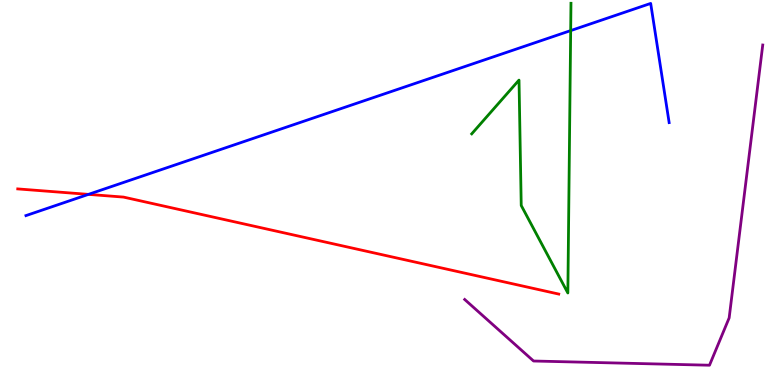[{'lines': ['blue', 'red'], 'intersections': [{'x': 1.14, 'y': 4.95}]}, {'lines': ['green', 'red'], 'intersections': []}, {'lines': ['purple', 'red'], 'intersections': []}, {'lines': ['blue', 'green'], 'intersections': [{'x': 7.36, 'y': 9.21}]}, {'lines': ['blue', 'purple'], 'intersections': []}, {'lines': ['green', 'purple'], 'intersections': []}]